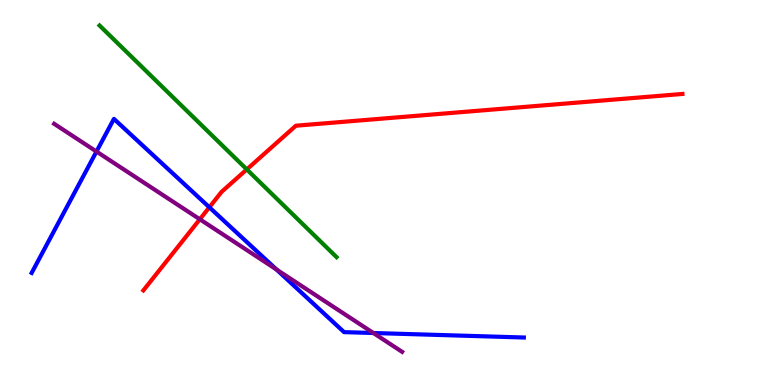[{'lines': ['blue', 'red'], 'intersections': [{'x': 2.7, 'y': 4.62}]}, {'lines': ['green', 'red'], 'intersections': [{'x': 3.18, 'y': 5.6}]}, {'lines': ['purple', 'red'], 'intersections': [{'x': 2.58, 'y': 4.3}]}, {'lines': ['blue', 'green'], 'intersections': []}, {'lines': ['blue', 'purple'], 'intersections': [{'x': 1.24, 'y': 6.06}, {'x': 3.57, 'y': 3.0}, {'x': 4.82, 'y': 1.35}]}, {'lines': ['green', 'purple'], 'intersections': []}]